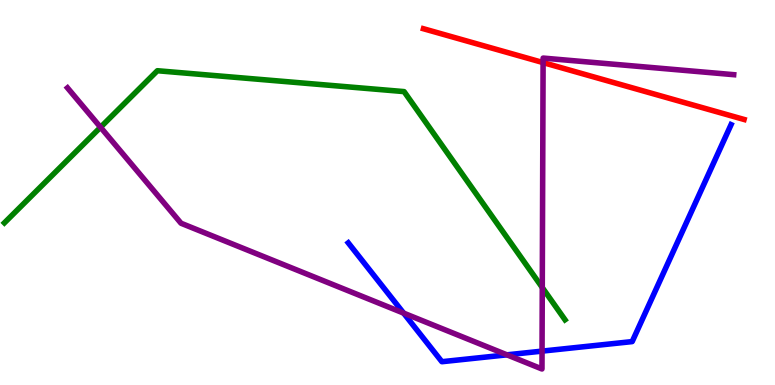[{'lines': ['blue', 'red'], 'intersections': []}, {'lines': ['green', 'red'], 'intersections': []}, {'lines': ['purple', 'red'], 'intersections': [{'x': 7.01, 'y': 8.37}]}, {'lines': ['blue', 'green'], 'intersections': []}, {'lines': ['blue', 'purple'], 'intersections': [{'x': 5.21, 'y': 1.87}, {'x': 6.54, 'y': 0.784}, {'x': 6.99, 'y': 0.88}]}, {'lines': ['green', 'purple'], 'intersections': [{'x': 1.3, 'y': 6.69}, {'x': 7.0, 'y': 2.53}]}]